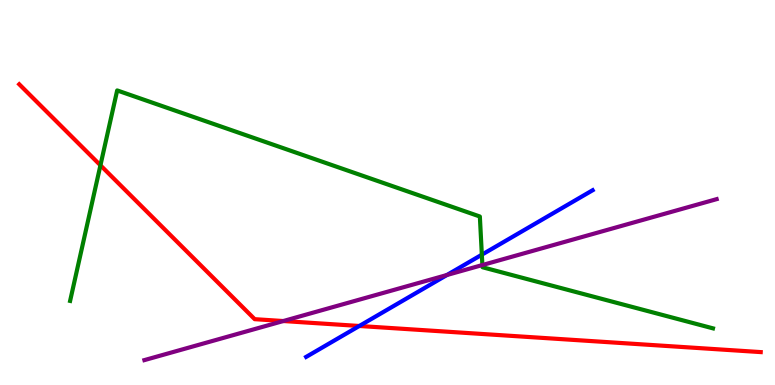[{'lines': ['blue', 'red'], 'intersections': [{'x': 4.64, 'y': 1.53}]}, {'lines': ['green', 'red'], 'intersections': [{'x': 1.3, 'y': 5.71}]}, {'lines': ['purple', 'red'], 'intersections': [{'x': 3.66, 'y': 1.66}]}, {'lines': ['blue', 'green'], 'intersections': [{'x': 6.22, 'y': 3.38}]}, {'lines': ['blue', 'purple'], 'intersections': [{'x': 5.77, 'y': 2.86}]}, {'lines': ['green', 'purple'], 'intersections': [{'x': 6.22, 'y': 3.12}]}]